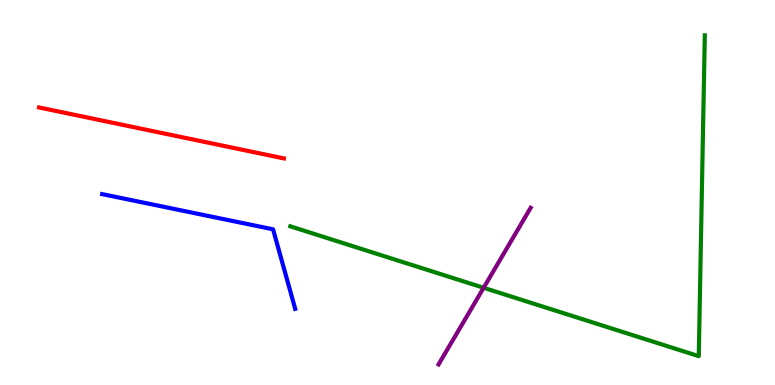[{'lines': ['blue', 'red'], 'intersections': []}, {'lines': ['green', 'red'], 'intersections': []}, {'lines': ['purple', 'red'], 'intersections': []}, {'lines': ['blue', 'green'], 'intersections': []}, {'lines': ['blue', 'purple'], 'intersections': []}, {'lines': ['green', 'purple'], 'intersections': [{'x': 6.24, 'y': 2.53}]}]